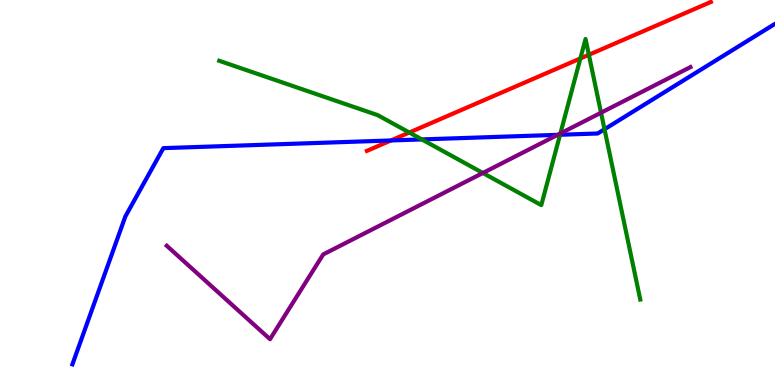[{'lines': ['blue', 'red'], 'intersections': [{'x': 5.04, 'y': 6.35}]}, {'lines': ['green', 'red'], 'intersections': [{'x': 5.28, 'y': 6.56}, {'x': 7.49, 'y': 8.48}, {'x': 7.6, 'y': 8.58}]}, {'lines': ['purple', 'red'], 'intersections': []}, {'lines': ['blue', 'green'], 'intersections': [{'x': 5.44, 'y': 6.38}, {'x': 7.23, 'y': 6.5}, {'x': 7.8, 'y': 6.64}]}, {'lines': ['blue', 'purple'], 'intersections': [{'x': 7.2, 'y': 6.5}]}, {'lines': ['green', 'purple'], 'intersections': [{'x': 6.23, 'y': 5.51}, {'x': 7.23, 'y': 6.53}, {'x': 7.76, 'y': 7.07}]}]